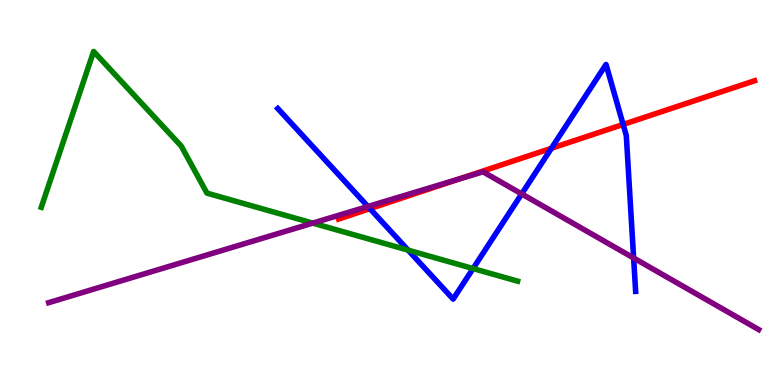[{'lines': ['blue', 'red'], 'intersections': [{'x': 4.77, 'y': 4.58}, {'x': 7.11, 'y': 6.15}, {'x': 8.04, 'y': 6.77}]}, {'lines': ['green', 'red'], 'intersections': []}, {'lines': ['purple', 'red'], 'intersections': [{'x': 5.91, 'y': 5.34}]}, {'lines': ['blue', 'green'], 'intersections': [{'x': 5.27, 'y': 3.5}, {'x': 6.1, 'y': 3.02}]}, {'lines': ['blue', 'purple'], 'intersections': [{'x': 4.75, 'y': 4.64}, {'x': 6.73, 'y': 4.96}, {'x': 8.18, 'y': 3.3}]}, {'lines': ['green', 'purple'], 'intersections': [{'x': 4.04, 'y': 4.2}]}]